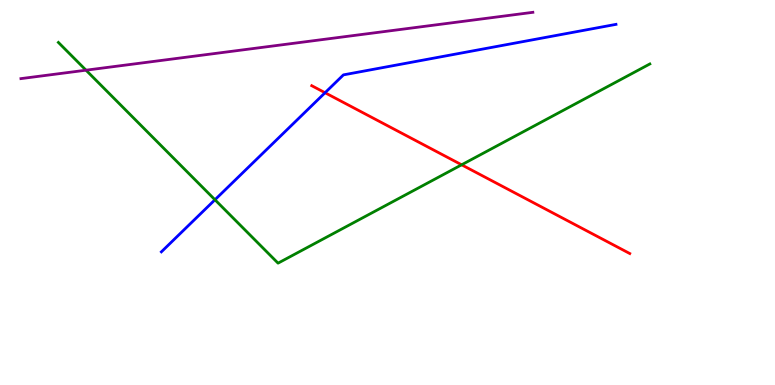[{'lines': ['blue', 'red'], 'intersections': [{'x': 4.19, 'y': 7.59}]}, {'lines': ['green', 'red'], 'intersections': [{'x': 5.96, 'y': 5.72}]}, {'lines': ['purple', 'red'], 'intersections': []}, {'lines': ['blue', 'green'], 'intersections': [{'x': 2.77, 'y': 4.81}]}, {'lines': ['blue', 'purple'], 'intersections': []}, {'lines': ['green', 'purple'], 'intersections': [{'x': 1.11, 'y': 8.18}]}]